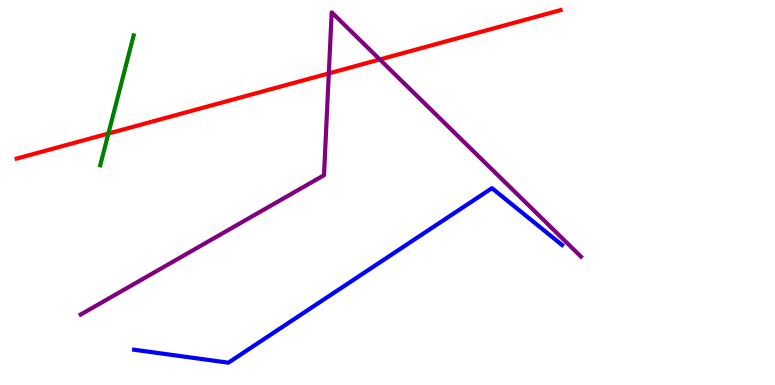[{'lines': ['blue', 'red'], 'intersections': []}, {'lines': ['green', 'red'], 'intersections': [{'x': 1.4, 'y': 6.53}]}, {'lines': ['purple', 'red'], 'intersections': [{'x': 4.24, 'y': 8.09}, {'x': 4.9, 'y': 8.46}]}, {'lines': ['blue', 'green'], 'intersections': []}, {'lines': ['blue', 'purple'], 'intersections': []}, {'lines': ['green', 'purple'], 'intersections': []}]